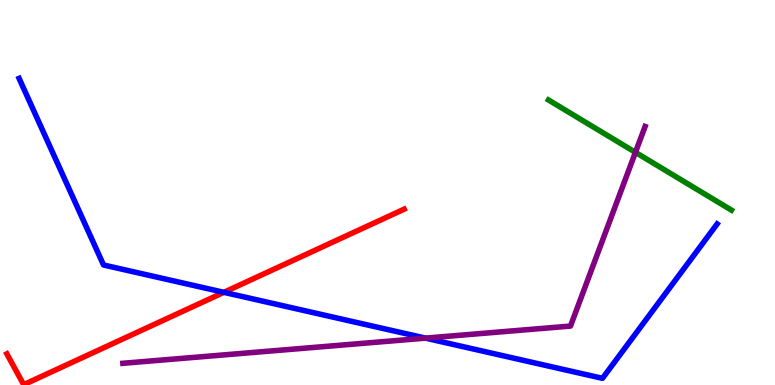[{'lines': ['blue', 'red'], 'intersections': [{'x': 2.89, 'y': 2.41}]}, {'lines': ['green', 'red'], 'intersections': []}, {'lines': ['purple', 'red'], 'intersections': []}, {'lines': ['blue', 'green'], 'intersections': []}, {'lines': ['blue', 'purple'], 'intersections': [{'x': 5.49, 'y': 1.22}]}, {'lines': ['green', 'purple'], 'intersections': [{'x': 8.2, 'y': 6.04}]}]